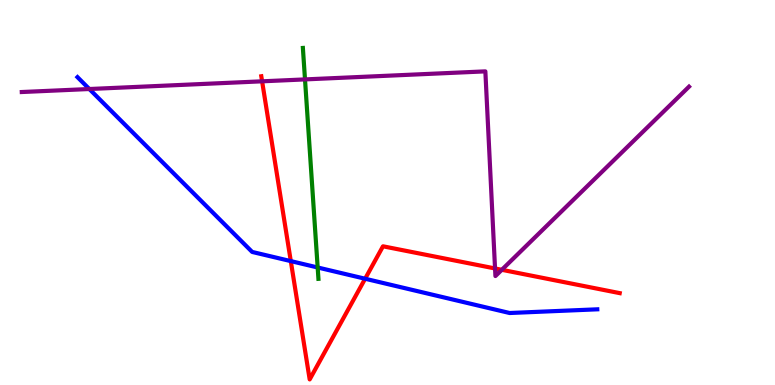[{'lines': ['blue', 'red'], 'intersections': [{'x': 3.75, 'y': 3.22}, {'x': 4.71, 'y': 2.76}]}, {'lines': ['green', 'red'], 'intersections': []}, {'lines': ['purple', 'red'], 'intersections': [{'x': 3.38, 'y': 7.89}, {'x': 6.39, 'y': 3.03}, {'x': 6.47, 'y': 2.99}]}, {'lines': ['blue', 'green'], 'intersections': [{'x': 4.1, 'y': 3.05}]}, {'lines': ['blue', 'purple'], 'intersections': [{'x': 1.15, 'y': 7.69}]}, {'lines': ['green', 'purple'], 'intersections': [{'x': 3.94, 'y': 7.94}]}]